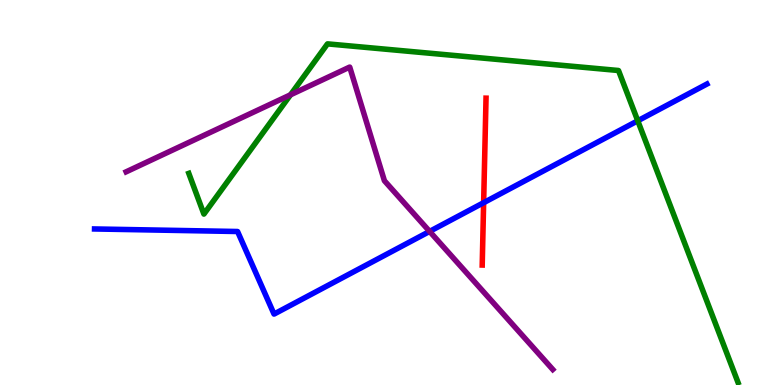[{'lines': ['blue', 'red'], 'intersections': [{'x': 6.24, 'y': 4.74}]}, {'lines': ['green', 'red'], 'intersections': []}, {'lines': ['purple', 'red'], 'intersections': []}, {'lines': ['blue', 'green'], 'intersections': [{'x': 8.23, 'y': 6.86}]}, {'lines': ['blue', 'purple'], 'intersections': [{'x': 5.54, 'y': 3.99}]}, {'lines': ['green', 'purple'], 'intersections': [{'x': 3.75, 'y': 7.54}]}]